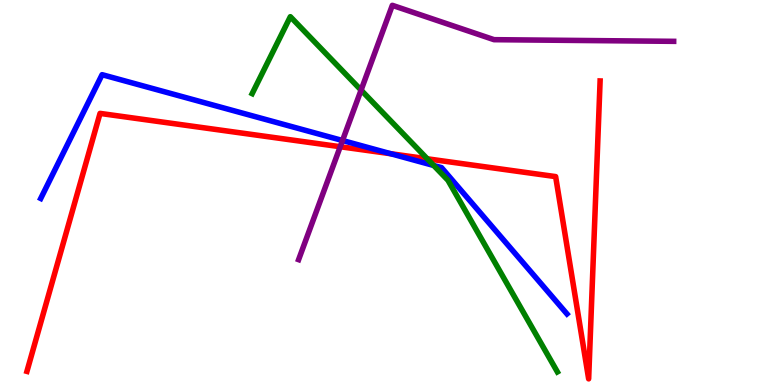[{'lines': ['blue', 'red'], 'intersections': [{'x': 5.04, 'y': 6.01}]}, {'lines': ['green', 'red'], 'intersections': [{'x': 5.51, 'y': 5.88}]}, {'lines': ['purple', 'red'], 'intersections': [{'x': 4.39, 'y': 6.19}]}, {'lines': ['blue', 'green'], 'intersections': [{'x': 5.6, 'y': 5.7}]}, {'lines': ['blue', 'purple'], 'intersections': [{'x': 4.42, 'y': 6.35}]}, {'lines': ['green', 'purple'], 'intersections': [{'x': 4.66, 'y': 7.66}]}]